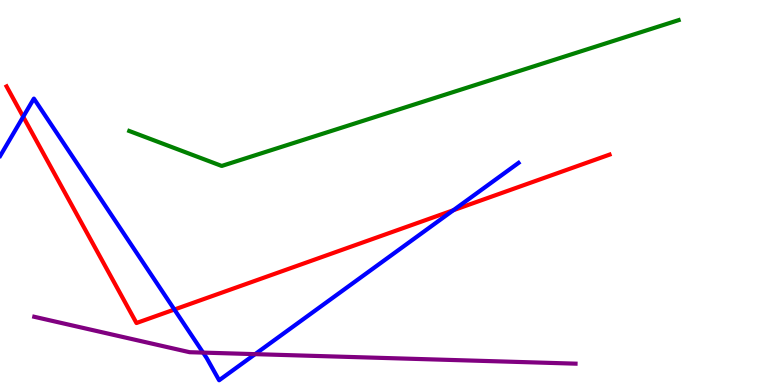[{'lines': ['blue', 'red'], 'intersections': [{'x': 0.3, 'y': 6.97}, {'x': 2.25, 'y': 1.96}, {'x': 5.85, 'y': 4.54}]}, {'lines': ['green', 'red'], 'intersections': []}, {'lines': ['purple', 'red'], 'intersections': []}, {'lines': ['blue', 'green'], 'intersections': []}, {'lines': ['blue', 'purple'], 'intersections': [{'x': 2.62, 'y': 0.841}, {'x': 3.29, 'y': 0.801}]}, {'lines': ['green', 'purple'], 'intersections': []}]